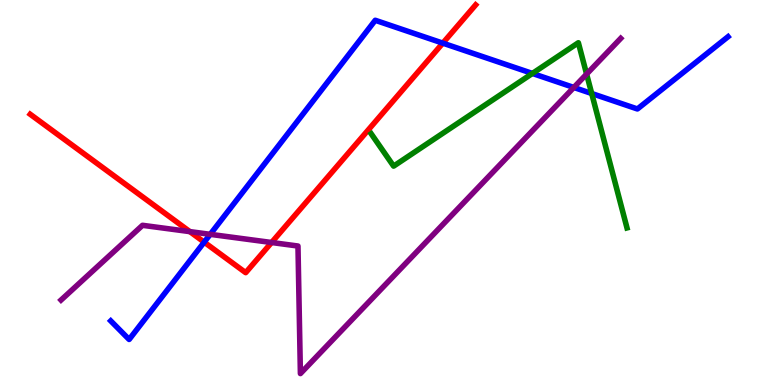[{'lines': ['blue', 'red'], 'intersections': [{'x': 2.63, 'y': 3.71}, {'x': 5.71, 'y': 8.88}]}, {'lines': ['green', 'red'], 'intersections': []}, {'lines': ['purple', 'red'], 'intersections': [{'x': 2.45, 'y': 3.98}, {'x': 3.5, 'y': 3.7}]}, {'lines': ['blue', 'green'], 'intersections': [{'x': 6.87, 'y': 8.09}, {'x': 7.63, 'y': 7.57}]}, {'lines': ['blue', 'purple'], 'intersections': [{'x': 2.71, 'y': 3.91}, {'x': 7.4, 'y': 7.73}]}, {'lines': ['green', 'purple'], 'intersections': [{'x': 7.57, 'y': 8.08}]}]